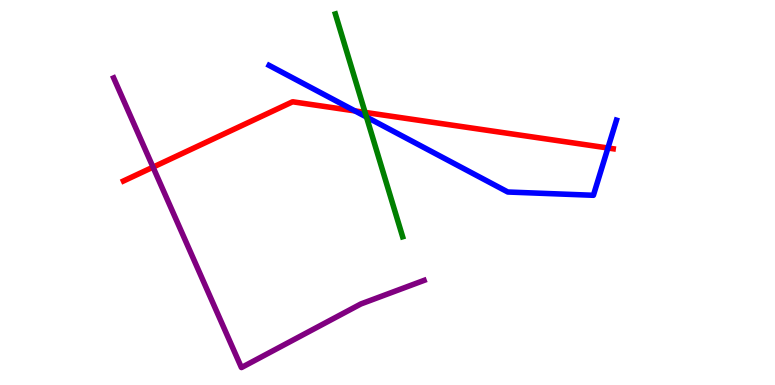[{'lines': ['blue', 'red'], 'intersections': [{'x': 4.58, 'y': 7.12}, {'x': 7.84, 'y': 6.16}]}, {'lines': ['green', 'red'], 'intersections': [{'x': 4.71, 'y': 7.08}]}, {'lines': ['purple', 'red'], 'intersections': [{'x': 1.97, 'y': 5.66}]}, {'lines': ['blue', 'green'], 'intersections': [{'x': 4.73, 'y': 6.96}]}, {'lines': ['blue', 'purple'], 'intersections': []}, {'lines': ['green', 'purple'], 'intersections': []}]